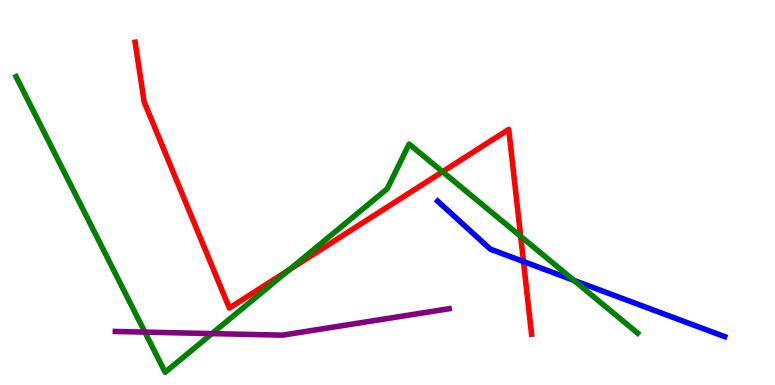[{'lines': ['blue', 'red'], 'intersections': [{'x': 6.75, 'y': 3.21}]}, {'lines': ['green', 'red'], 'intersections': [{'x': 3.73, 'y': 2.99}, {'x': 5.71, 'y': 5.54}, {'x': 6.72, 'y': 3.86}]}, {'lines': ['purple', 'red'], 'intersections': []}, {'lines': ['blue', 'green'], 'intersections': [{'x': 7.4, 'y': 2.72}]}, {'lines': ['blue', 'purple'], 'intersections': []}, {'lines': ['green', 'purple'], 'intersections': [{'x': 1.87, 'y': 1.37}, {'x': 2.73, 'y': 1.34}]}]